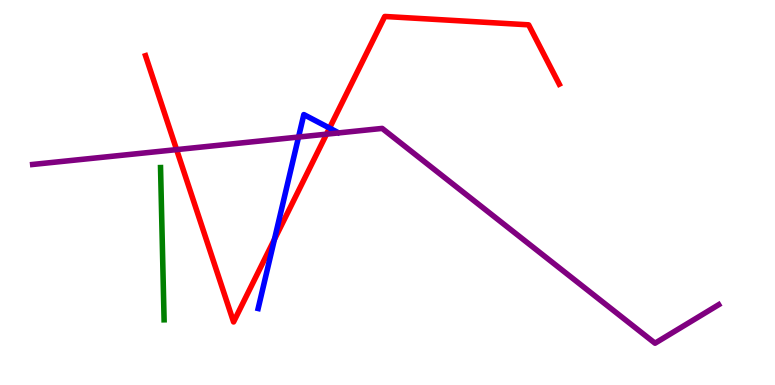[{'lines': ['blue', 'red'], 'intersections': [{'x': 3.54, 'y': 3.78}, {'x': 4.25, 'y': 6.67}]}, {'lines': ['green', 'red'], 'intersections': []}, {'lines': ['purple', 'red'], 'intersections': [{'x': 2.28, 'y': 6.11}, {'x': 4.21, 'y': 6.52}]}, {'lines': ['blue', 'green'], 'intersections': []}, {'lines': ['blue', 'purple'], 'intersections': [{'x': 3.85, 'y': 6.44}]}, {'lines': ['green', 'purple'], 'intersections': []}]